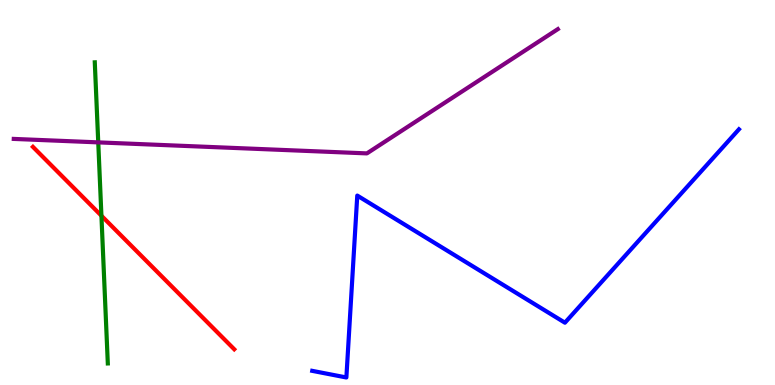[{'lines': ['blue', 'red'], 'intersections': []}, {'lines': ['green', 'red'], 'intersections': [{'x': 1.31, 'y': 4.4}]}, {'lines': ['purple', 'red'], 'intersections': []}, {'lines': ['blue', 'green'], 'intersections': []}, {'lines': ['blue', 'purple'], 'intersections': []}, {'lines': ['green', 'purple'], 'intersections': [{'x': 1.27, 'y': 6.3}]}]